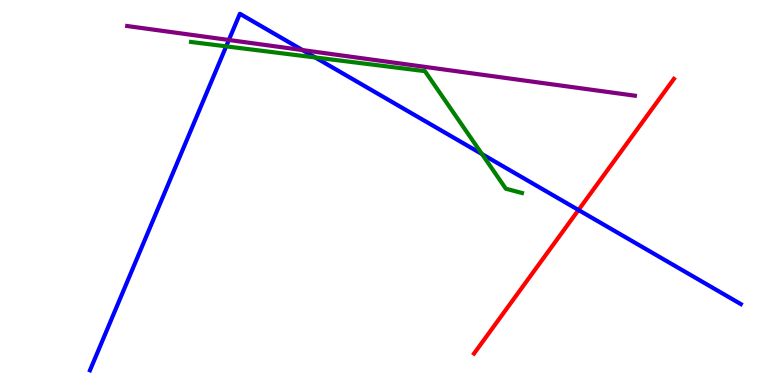[{'lines': ['blue', 'red'], 'intersections': [{'x': 7.46, 'y': 4.55}]}, {'lines': ['green', 'red'], 'intersections': []}, {'lines': ['purple', 'red'], 'intersections': []}, {'lines': ['blue', 'green'], 'intersections': [{'x': 2.92, 'y': 8.8}, {'x': 4.07, 'y': 8.51}, {'x': 6.22, 'y': 6.0}]}, {'lines': ['blue', 'purple'], 'intersections': [{'x': 2.95, 'y': 8.96}, {'x': 3.9, 'y': 8.7}]}, {'lines': ['green', 'purple'], 'intersections': []}]